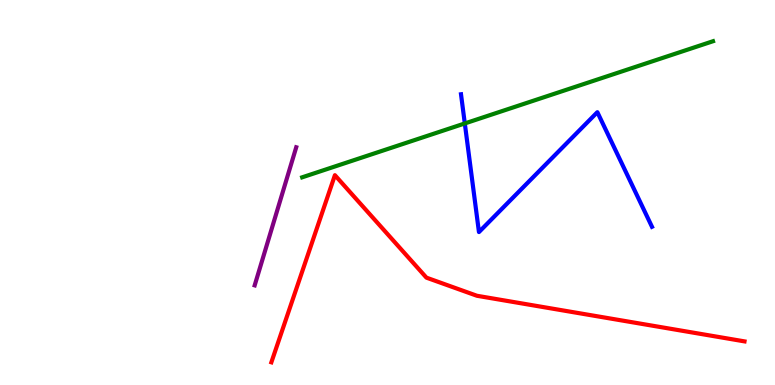[{'lines': ['blue', 'red'], 'intersections': []}, {'lines': ['green', 'red'], 'intersections': []}, {'lines': ['purple', 'red'], 'intersections': []}, {'lines': ['blue', 'green'], 'intersections': [{'x': 6.0, 'y': 6.79}]}, {'lines': ['blue', 'purple'], 'intersections': []}, {'lines': ['green', 'purple'], 'intersections': []}]